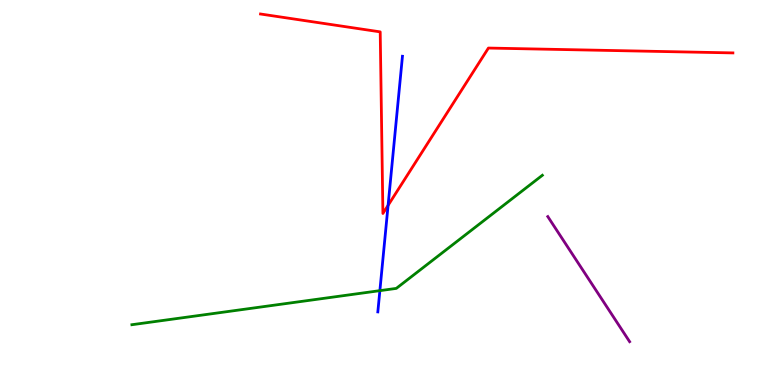[{'lines': ['blue', 'red'], 'intersections': [{'x': 5.01, 'y': 4.67}]}, {'lines': ['green', 'red'], 'intersections': []}, {'lines': ['purple', 'red'], 'intersections': []}, {'lines': ['blue', 'green'], 'intersections': [{'x': 4.9, 'y': 2.45}]}, {'lines': ['blue', 'purple'], 'intersections': []}, {'lines': ['green', 'purple'], 'intersections': []}]